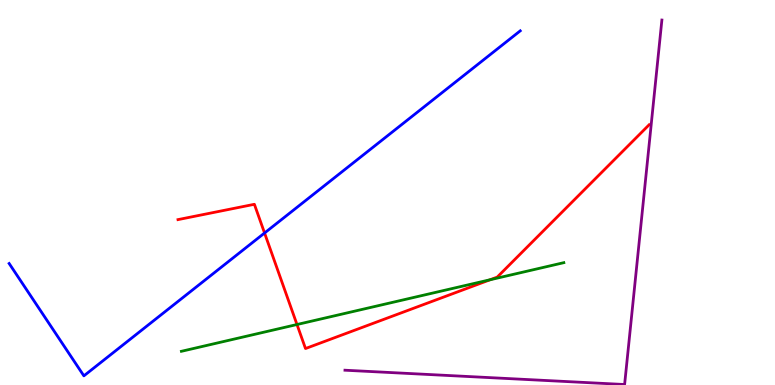[{'lines': ['blue', 'red'], 'intersections': [{'x': 3.41, 'y': 3.95}]}, {'lines': ['green', 'red'], 'intersections': [{'x': 3.83, 'y': 1.57}, {'x': 6.32, 'y': 2.73}]}, {'lines': ['purple', 'red'], 'intersections': []}, {'lines': ['blue', 'green'], 'intersections': []}, {'lines': ['blue', 'purple'], 'intersections': []}, {'lines': ['green', 'purple'], 'intersections': []}]